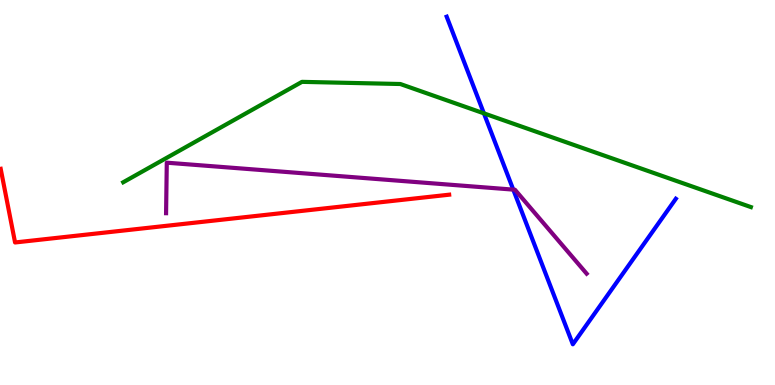[{'lines': ['blue', 'red'], 'intersections': []}, {'lines': ['green', 'red'], 'intersections': []}, {'lines': ['purple', 'red'], 'intersections': []}, {'lines': ['blue', 'green'], 'intersections': [{'x': 6.24, 'y': 7.06}]}, {'lines': ['blue', 'purple'], 'intersections': [{'x': 6.62, 'y': 5.07}]}, {'lines': ['green', 'purple'], 'intersections': []}]